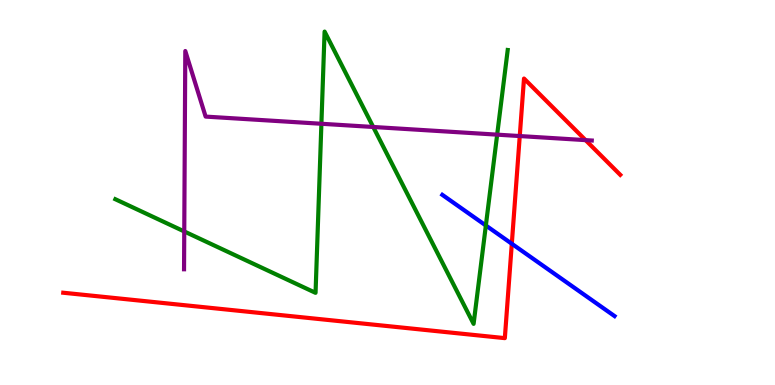[{'lines': ['blue', 'red'], 'intersections': [{'x': 6.6, 'y': 3.67}]}, {'lines': ['green', 'red'], 'intersections': []}, {'lines': ['purple', 'red'], 'intersections': [{'x': 6.71, 'y': 6.47}, {'x': 7.56, 'y': 6.36}]}, {'lines': ['blue', 'green'], 'intersections': [{'x': 6.27, 'y': 4.14}]}, {'lines': ['blue', 'purple'], 'intersections': []}, {'lines': ['green', 'purple'], 'intersections': [{'x': 2.38, 'y': 3.99}, {'x': 4.15, 'y': 6.79}, {'x': 4.82, 'y': 6.7}, {'x': 6.42, 'y': 6.5}]}]